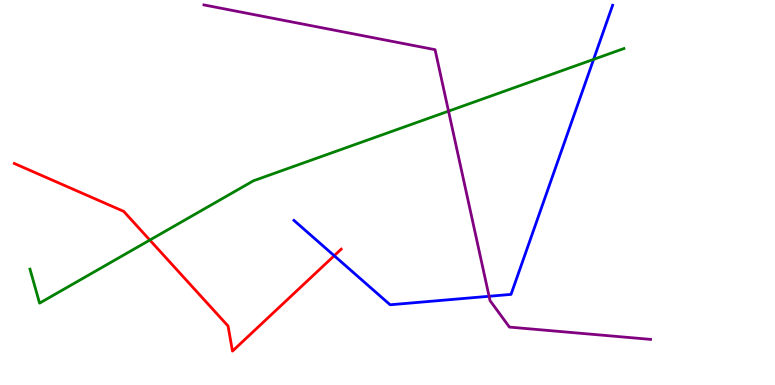[{'lines': ['blue', 'red'], 'intersections': [{'x': 4.31, 'y': 3.36}]}, {'lines': ['green', 'red'], 'intersections': [{'x': 1.93, 'y': 3.76}]}, {'lines': ['purple', 'red'], 'intersections': []}, {'lines': ['blue', 'green'], 'intersections': [{'x': 7.66, 'y': 8.46}]}, {'lines': ['blue', 'purple'], 'intersections': [{'x': 6.31, 'y': 2.3}]}, {'lines': ['green', 'purple'], 'intersections': [{'x': 5.79, 'y': 7.11}]}]